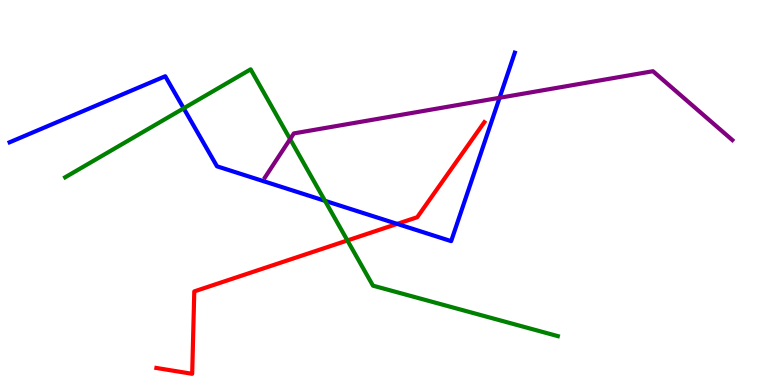[{'lines': ['blue', 'red'], 'intersections': [{'x': 5.13, 'y': 4.18}]}, {'lines': ['green', 'red'], 'intersections': [{'x': 4.48, 'y': 3.75}]}, {'lines': ['purple', 'red'], 'intersections': []}, {'lines': ['blue', 'green'], 'intersections': [{'x': 2.37, 'y': 7.19}, {'x': 4.19, 'y': 4.78}]}, {'lines': ['blue', 'purple'], 'intersections': [{'x': 6.45, 'y': 7.46}]}, {'lines': ['green', 'purple'], 'intersections': [{'x': 3.74, 'y': 6.39}]}]